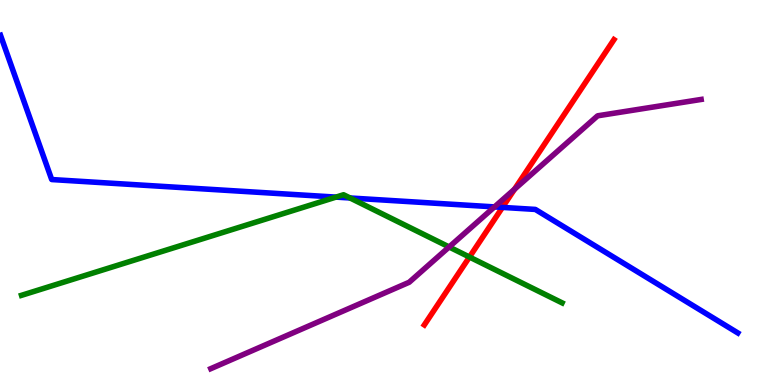[{'lines': ['blue', 'red'], 'intersections': [{'x': 6.48, 'y': 4.61}]}, {'lines': ['green', 'red'], 'intersections': [{'x': 6.06, 'y': 3.32}]}, {'lines': ['purple', 'red'], 'intersections': [{'x': 6.64, 'y': 5.09}]}, {'lines': ['blue', 'green'], 'intersections': [{'x': 4.34, 'y': 4.88}, {'x': 4.52, 'y': 4.86}]}, {'lines': ['blue', 'purple'], 'intersections': [{'x': 6.38, 'y': 4.63}]}, {'lines': ['green', 'purple'], 'intersections': [{'x': 5.8, 'y': 3.59}]}]